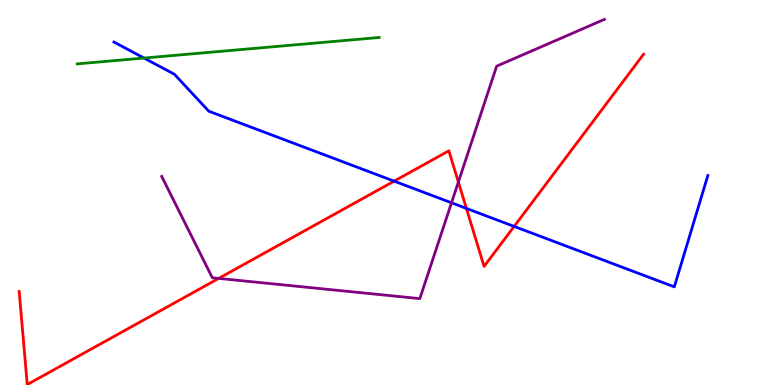[{'lines': ['blue', 'red'], 'intersections': [{'x': 5.09, 'y': 5.3}, {'x': 6.02, 'y': 4.59}, {'x': 6.63, 'y': 4.12}]}, {'lines': ['green', 'red'], 'intersections': []}, {'lines': ['purple', 'red'], 'intersections': [{'x': 2.82, 'y': 2.77}, {'x': 5.91, 'y': 5.27}]}, {'lines': ['blue', 'green'], 'intersections': [{'x': 1.86, 'y': 8.49}]}, {'lines': ['blue', 'purple'], 'intersections': [{'x': 5.83, 'y': 4.73}]}, {'lines': ['green', 'purple'], 'intersections': []}]